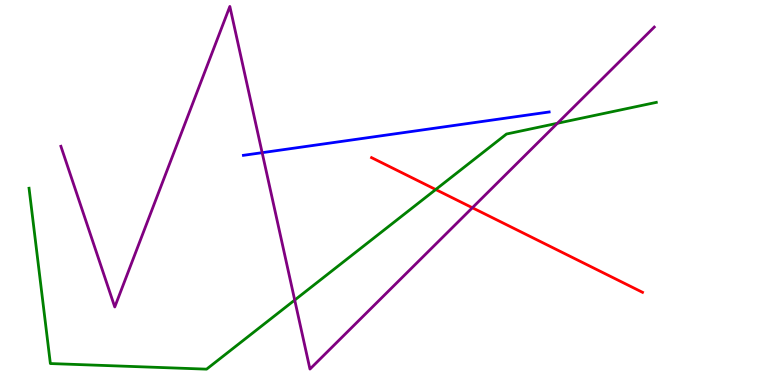[{'lines': ['blue', 'red'], 'intersections': []}, {'lines': ['green', 'red'], 'intersections': [{'x': 5.62, 'y': 5.08}]}, {'lines': ['purple', 'red'], 'intersections': [{'x': 6.1, 'y': 4.6}]}, {'lines': ['blue', 'green'], 'intersections': []}, {'lines': ['blue', 'purple'], 'intersections': [{'x': 3.38, 'y': 6.03}]}, {'lines': ['green', 'purple'], 'intersections': [{'x': 3.8, 'y': 2.21}, {'x': 7.19, 'y': 6.8}]}]